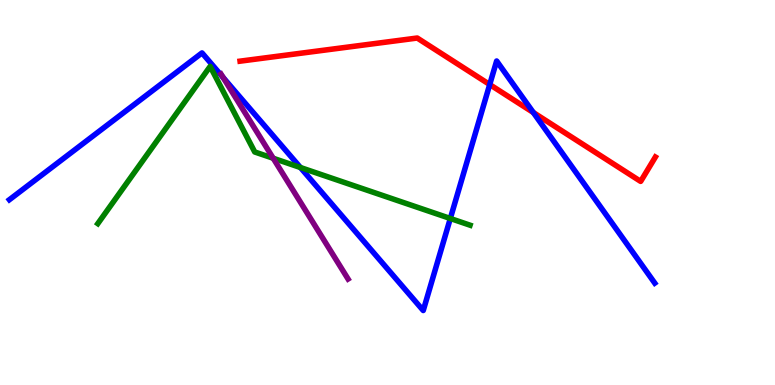[{'lines': ['blue', 'red'], 'intersections': [{'x': 6.32, 'y': 7.8}, {'x': 6.88, 'y': 7.08}]}, {'lines': ['green', 'red'], 'intersections': []}, {'lines': ['purple', 'red'], 'intersections': []}, {'lines': ['blue', 'green'], 'intersections': [{'x': 3.88, 'y': 5.65}, {'x': 5.81, 'y': 4.33}]}, {'lines': ['blue', 'purple'], 'intersections': [{'x': 2.88, 'y': 7.99}]}, {'lines': ['green', 'purple'], 'intersections': [{'x': 3.53, 'y': 5.89}]}]